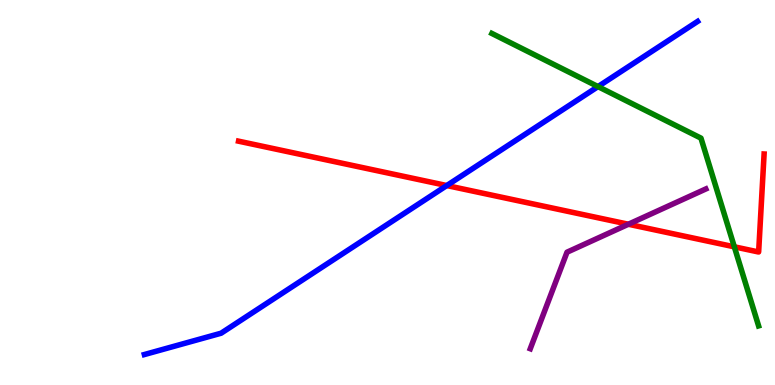[{'lines': ['blue', 'red'], 'intersections': [{'x': 5.76, 'y': 5.18}]}, {'lines': ['green', 'red'], 'intersections': [{'x': 9.48, 'y': 3.59}]}, {'lines': ['purple', 'red'], 'intersections': [{'x': 8.11, 'y': 4.18}]}, {'lines': ['blue', 'green'], 'intersections': [{'x': 7.72, 'y': 7.75}]}, {'lines': ['blue', 'purple'], 'intersections': []}, {'lines': ['green', 'purple'], 'intersections': []}]